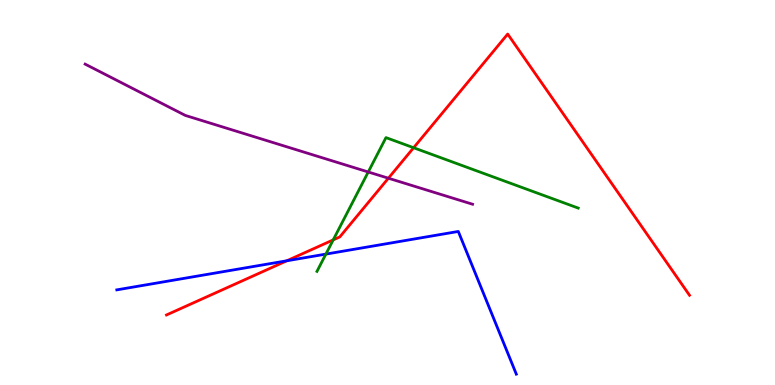[{'lines': ['blue', 'red'], 'intersections': [{'x': 3.7, 'y': 3.23}]}, {'lines': ['green', 'red'], 'intersections': [{'x': 4.3, 'y': 3.77}, {'x': 5.34, 'y': 6.16}]}, {'lines': ['purple', 'red'], 'intersections': [{'x': 5.01, 'y': 5.37}]}, {'lines': ['blue', 'green'], 'intersections': [{'x': 4.2, 'y': 3.4}]}, {'lines': ['blue', 'purple'], 'intersections': []}, {'lines': ['green', 'purple'], 'intersections': [{'x': 4.75, 'y': 5.53}]}]